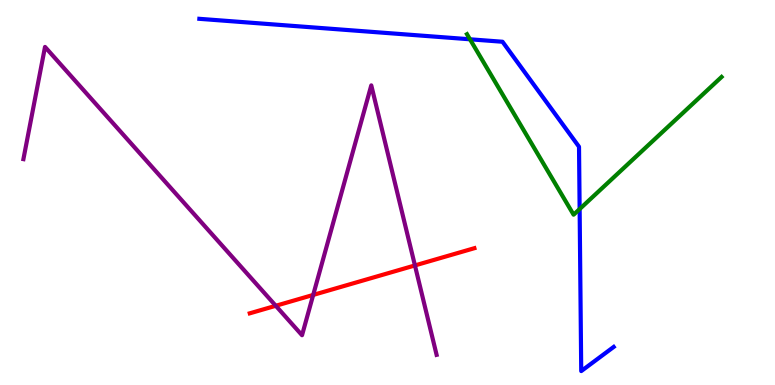[{'lines': ['blue', 'red'], 'intersections': []}, {'lines': ['green', 'red'], 'intersections': []}, {'lines': ['purple', 'red'], 'intersections': [{'x': 3.56, 'y': 2.06}, {'x': 4.04, 'y': 2.34}, {'x': 5.35, 'y': 3.11}]}, {'lines': ['blue', 'green'], 'intersections': [{'x': 6.06, 'y': 8.98}, {'x': 7.48, 'y': 4.57}]}, {'lines': ['blue', 'purple'], 'intersections': []}, {'lines': ['green', 'purple'], 'intersections': []}]